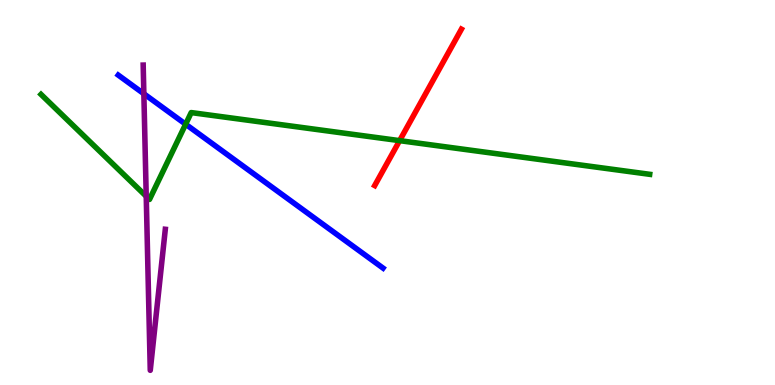[{'lines': ['blue', 'red'], 'intersections': []}, {'lines': ['green', 'red'], 'intersections': [{'x': 5.16, 'y': 6.35}]}, {'lines': ['purple', 'red'], 'intersections': []}, {'lines': ['blue', 'green'], 'intersections': [{'x': 2.4, 'y': 6.77}]}, {'lines': ['blue', 'purple'], 'intersections': [{'x': 1.86, 'y': 7.56}]}, {'lines': ['green', 'purple'], 'intersections': [{'x': 1.89, 'y': 4.9}]}]